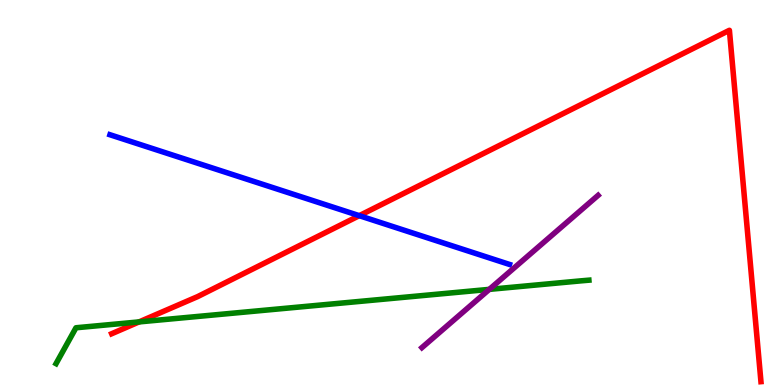[{'lines': ['blue', 'red'], 'intersections': [{'x': 4.64, 'y': 4.4}]}, {'lines': ['green', 'red'], 'intersections': [{'x': 1.79, 'y': 1.64}]}, {'lines': ['purple', 'red'], 'intersections': []}, {'lines': ['blue', 'green'], 'intersections': []}, {'lines': ['blue', 'purple'], 'intersections': []}, {'lines': ['green', 'purple'], 'intersections': [{'x': 6.31, 'y': 2.48}]}]